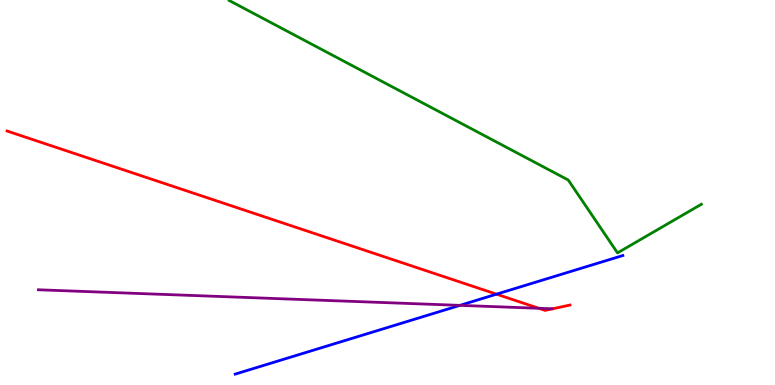[{'lines': ['blue', 'red'], 'intersections': [{'x': 6.41, 'y': 2.36}]}, {'lines': ['green', 'red'], 'intersections': []}, {'lines': ['purple', 'red'], 'intersections': [{'x': 6.95, 'y': 1.99}]}, {'lines': ['blue', 'green'], 'intersections': []}, {'lines': ['blue', 'purple'], 'intersections': [{'x': 5.93, 'y': 2.07}]}, {'lines': ['green', 'purple'], 'intersections': []}]